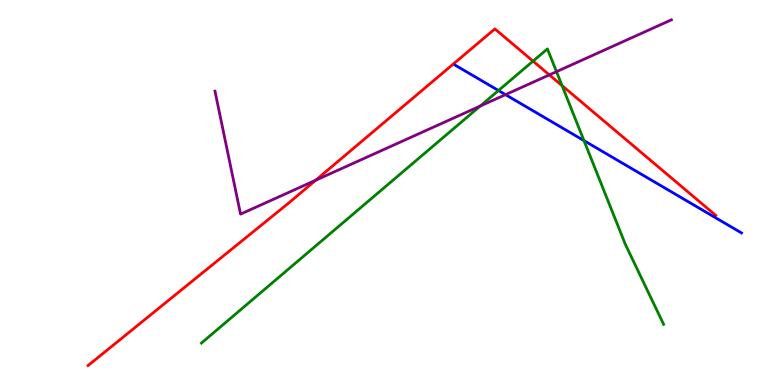[{'lines': ['blue', 'red'], 'intersections': []}, {'lines': ['green', 'red'], 'intersections': [{'x': 6.88, 'y': 8.41}, {'x': 7.25, 'y': 7.78}]}, {'lines': ['purple', 'red'], 'intersections': [{'x': 4.07, 'y': 5.32}, {'x': 7.09, 'y': 8.05}]}, {'lines': ['blue', 'green'], 'intersections': [{'x': 6.43, 'y': 7.65}, {'x': 7.54, 'y': 6.35}]}, {'lines': ['blue', 'purple'], 'intersections': [{'x': 6.52, 'y': 7.54}]}, {'lines': ['green', 'purple'], 'intersections': [{'x': 6.2, 'y': 7.25}, {'x': 7.18, 'y': 8.14}]}]